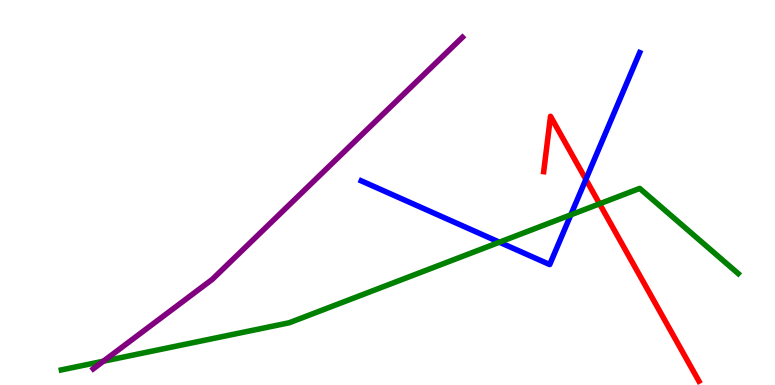[{'lines': ['blue', 'red'], 'intersections': [{'x': 7.56, 'y': 5.34}]}, {'lines': ['green', 'red'], 'intersections': [{'x': 7.74, 'y': 4.71}]}, {'lines': ['purple', 'red'], 'intersections': []}, {'lines': ['blue', 'green'], 'intersections': [{'x': 6.44, 'y': 3.71}, {'x': 7.37, 'y': 4.42}]}, {'lines': ['blue', 'purple'], 'intersections': []}, {'lines': ['green', 'purple'], 'intersections': [{'x': 1.33, 'y': 0.618}]}]